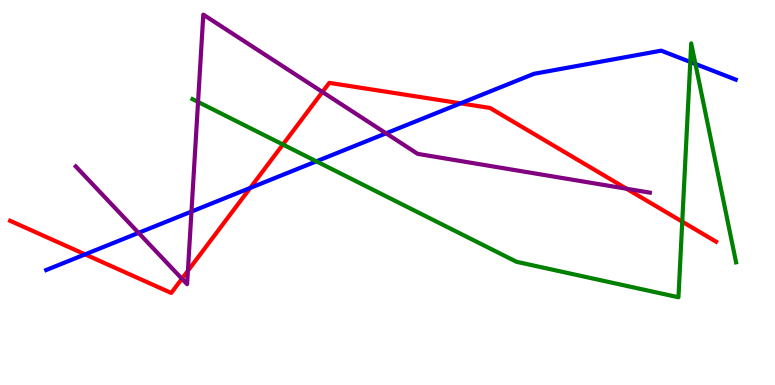[{'lines': ['blue', 'red'], 'intersections': [{'x': 1.1, 'y': 3.39}, {'x': 3.23, 'y': 5.12}, {'x': 5.94, 'y': 7.32}]}, {'lines': ['green', 'red'], 'intersections': [{'x': 3.65, 'y': 6.25}, {'x': 8.8, 'y': 4.24}]}, {'lines': ['purple', 'red'], 'intersections': [{'x': 2.35, 'y': 2.76}, {'x': 2.42, 'y': 2.97}, {'x': 4.16, 'y': 7.61}, {'x': 8.08, 'y': 5.1}]}, {'lines': ['blue', 'green'], 'intersections': [{'x': 4.08, 'y': 5.81}, {'x': 8.91, 'y': 8.39}, {'x': 8.97, 'y': 8.34}]}, {'lines': ['blue', 'purple'], 'intersections': [{'x': 1.79, 'y': 3.95}, {'x': 2.47, 'y': 4.5}, {'x': 4.98, 'y': 6.54}]}, {'lines': ['green', 'purple'], 'intersections': [{'x': 2.56, 'y': 7.35}]}]